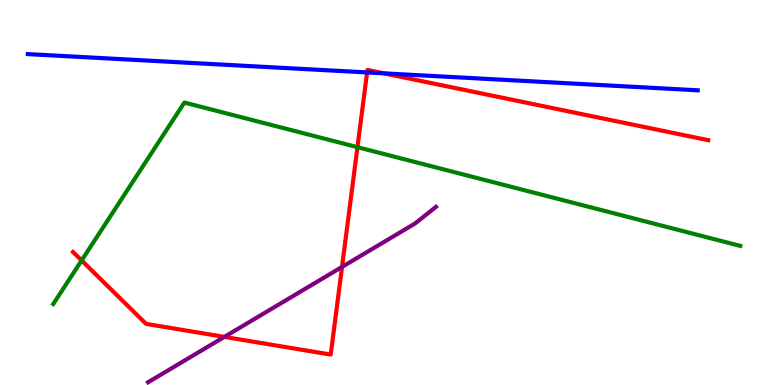[{'lines': ['blue', 'red'], 'intersections': [{'x': 4.74, 'y': 8.12}, {'x': 4.95, 'y': 8.09}]}, {'lines': ['green', 'red'], 'intersections': [{'x': 1.05, 'y': 3.24}, {'x': 4.61, 'y': 6.18}]}, {'lines': ['purple', 'red'], 'intersections': [{'x': 2.89, 'y': 1.25}, {'x': 4.41, 'y': 3.07}]}, {'lines': ['blue', 'green'], 'intersections': []}, {'lines': ['blue', 'purple'], 'intersections': []}, {'lines': ['green', 'purple'], 'intersections': []}]